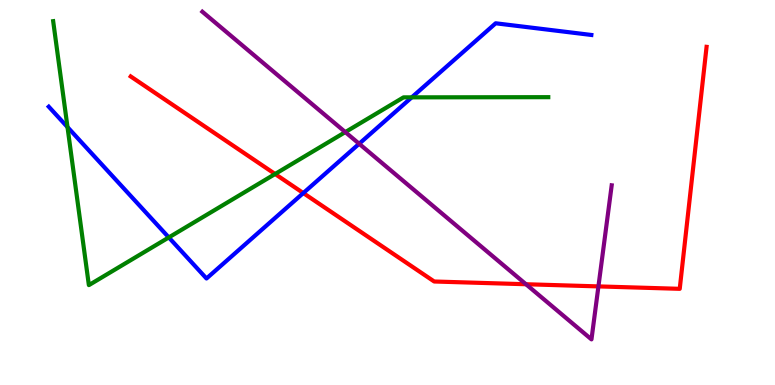[{'lines': ['blue', 'red'], 'intersections': [{'x': 3.91, 'y': 4.99}]}, {'lines': ['green', 'red'], 'intersections': [{'x': 3.55, 'y': 5.48}]}, {'lines': ['purple', 'red'], 'intersections': [{'x': 6.79, 'y': 2.62}, {'x': 7.72, 'y': 2.56}]}, {'lines': ['blue', 'green'], 'intersections': [{'x': 0.871, 'y': 6.7}, {'x': 2.18, 'y': 3.83}, {'x': 5.31, 'y': 7.47}]}, {'lines': ['blue', 'purple'], 'intersections': [{'x': 4.63, 'y': 6.27}]}, {'lines': ['green', 'purple'], 'intersections': [{'x': 4.46, 'y': 6.57}]}]